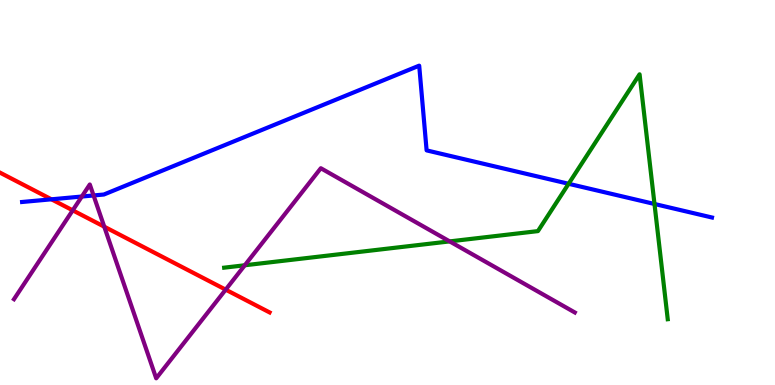[{'lines': ['blue', 'red'], 'intersections': [{'x': 0.664, 'y': 4.82}]}, {'lines': ['green', 'red'], 'intersections': []}, {'lines': ['purple', 'red'], 'intersections': [{'x': 0.938, 'y': 4.54}, {'x': 1.35, 'y': 4.11}, {'x': 2.91, 'y': 2.48}]}, {'lines': ['blue', 'green'], 'intersections': [{'x': 7.34, 'y': 5.23}, {'x': 8.45, 'y': 4.7}]}, {'lines': ['blue', 'purple'], 'intersections': [{'x': 1.06, 'y': 4.9}, {'x': 1.21, 'y': 4.92}]}, {'lines': ['green', 'purple'], 'intersections': [{'x': 3.16, 'y': 3.11}, {'x': 5.8, 'y': 3.73}]}]